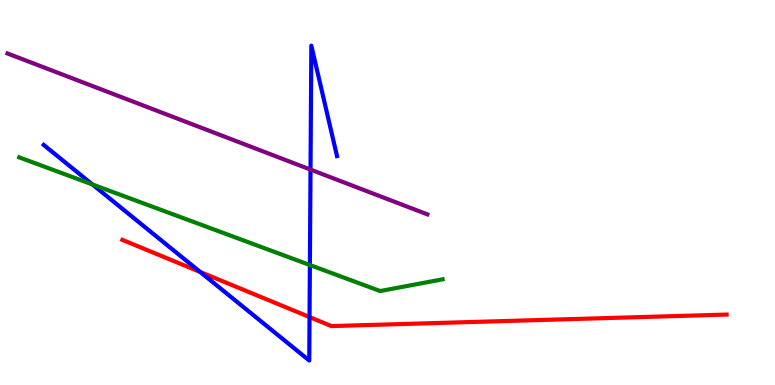[{'lines': ['blue', 'red'], 'intersections': [{'x': 2.58, 'y': 2.94}, {'x': 3.99, 'y': 1.76}]}, {'lines': ['green', 'red'], 'intersections': []}, {'lines': ['purple', 'red'], 'intersections': []}, {'lines': ['blue', 'green'], 'intersections': [{'x': 1.19, 'y': 5.21}, {'x': 4.0, 'y': 3.12}]}, {'lines': ['blue', 'purple'], 'intersections': [{'x': 4.01, 'y': 5.6}]}, {'lines': ['green', 'purple'], 'intersections': []}]